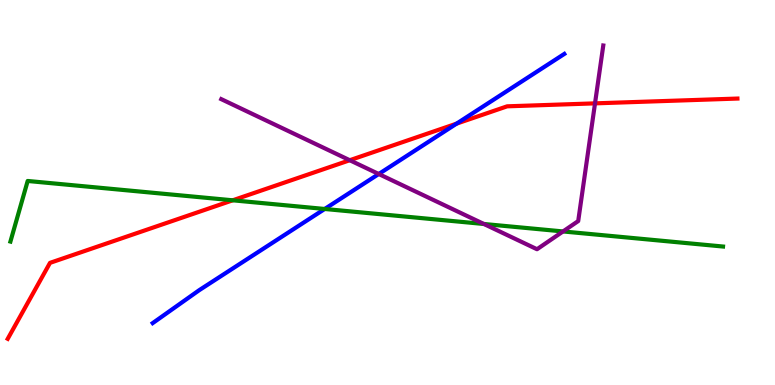[{'lines': ['blue', 'red'], 'intersections': [{'x': 5.89, 'y': 6.79}]}, {'lines': ['green', 'red'], 'intersections': [{'x': 3.0, 'y': 4.8}]}, {'lines': ['purple', 'red'], 'intersections': [{'x': 4.51, 'y': 5.84}, {'x': 7.68, 'y': 7.32}]}, {'lines': ['blue', 'green'], 'intersections': [{'x': 4.19, 'y': 4.57}]}, {'lines': ['blue', 'purple'], 'intersections': [{'x': 4.89, 'y': 5.48}]}, {'lines': ['green', 'purple'], 'intersections': [{'x': 6.24, 'y': 4.18}, {'x': 7.26, 'y': 3.99}]}]